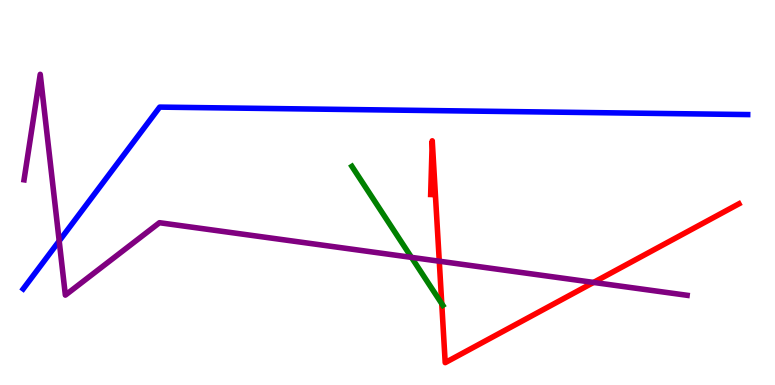[{'lines': ['blue', 'red'], 'intersections': []}, {'lines': ['green', 'red'], 'intersections': [{'x': 5.7, 'y': 2.11}]}, {'lines': ['purple', 'red'], 'intersections': [{'x': 5.67, 'y': 3.22}, {'x': 7.66, 'y': 2.66}]}, {'lines': ['blue', 'green'], 'intersections': []}, {'lines': ['blue', 'purple'], 'intersections': [{'x': 0.764, 'y': 3.74}]}, {'lines': ['green', 'purple'], 'intersections': [{'x': 5.31, 'y': 3.31}]}]